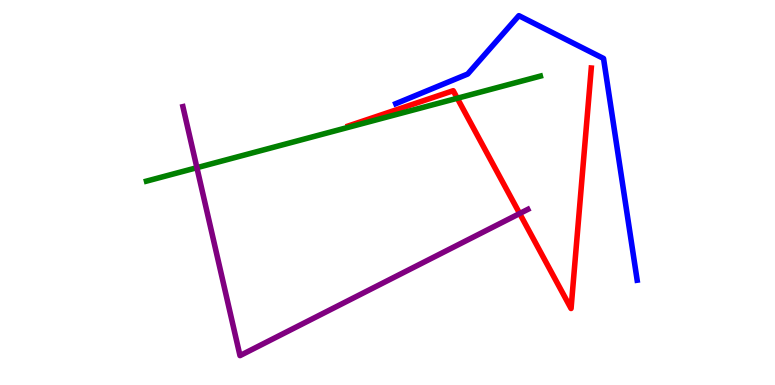[{'lines': ['blue', 'red'], 'intersections': []}, {'lines': ['green', 'red'], 'intersections': [{'x': 5.9, 'y': 7.45}]}, {'lines': ['purple', 'red'], 'intersections': [{'x': 6.71, 'y': 4.45}]}, {'lines': ['blue', 'green'], 'intersections': []}, {'lines': ['blue', 'purple'], 'intersections': []}, {'lines': ['green', 'purple'], 'intersections': [{'x': 2.54, 'y': 5.64}]}]